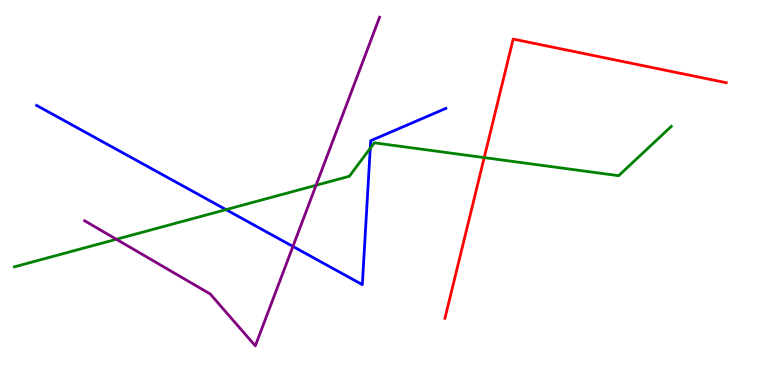[{'lines': ['blue', 'red'], 'intersections': []}, {'lines': ['green', 'red'], 'intersections': [{'x': 6.25, 'y': 5.91}]}, {'lines': ['purple', 'red'], 'intersections': []}, {'lines': ['blue', 'green'], 'intersections': [{'x': 2.92, 'y': 4.56}, {'x': 4.78, 'y': 6.15}]}, {'lines': ['blue', 'purple'], 'intersections': [{'x': 3.78, 'y': 3.6}]}, {'lines': ['green', 'purple'], 'intersections': [{'x': 1.5, 'y': 3.79}, {'x': 4.08, 'y': 5.19}]}]